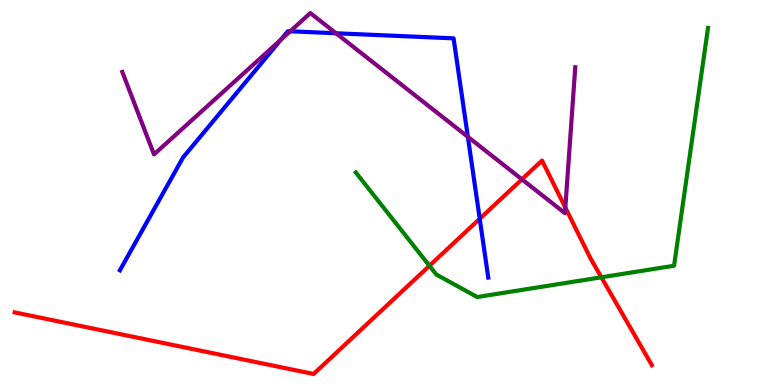[{'lines': ['blue', 'red'], 'intersections': [{'x': 6.19, 'y': 4.32}]}, {'lines': ['green', 'red'], 'intersections': [{'x': 5.54, 'y': 3.1}, {'x': 7.76, 'y': 2.8}]}, {'lines': ['purple', 'red'], 'intersections': [{'x': 6.73, 'y': 5.34}, {'x': 7.29, 'y': 4.61}]}, {'lines': ['blue', 'green'], 'intersections': []}, {'lines': ['blue', 'purple'], 'intersections': [{'x': 3.62, 'y': 8.96}, {'x': 3.74, 'y': 9.19}, {'x': 4.34, 'y': 9.14}, {'x': 6.04, 'y': 6.45}]}, {'lines': ['green', 'purple'], 'intersections': []}]